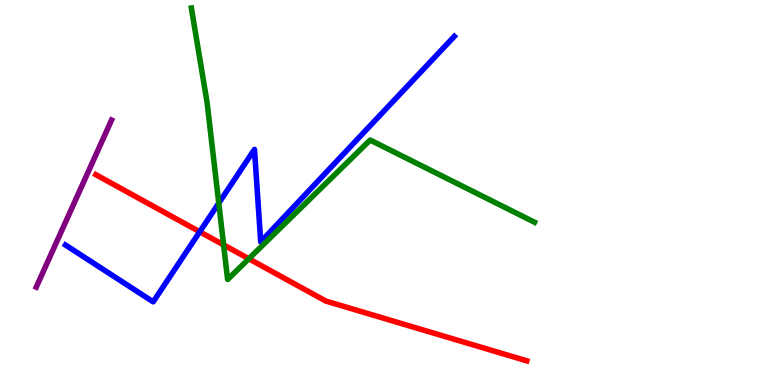[{'lines': ['blue', 'red'], 'intersections': [{'x': 2.58, 'y': 3.98}]}, {'lines': ['green', 'red'], 'intersections': [{'x': 2.89, 'y': 3.64}, {'x': 3.21, 'y': 3.28}]}, {'lines': ['purple', 'red'], 'intersections': []}, {'lines': ['blue', 'green'], 'intersections': [{'x': 2.82, 'y': 4.72}]}, {'lines': ['blue', 'purple'], 'intersections': []}, {'lines': ['green', 'purple'], 'intersections': []}]